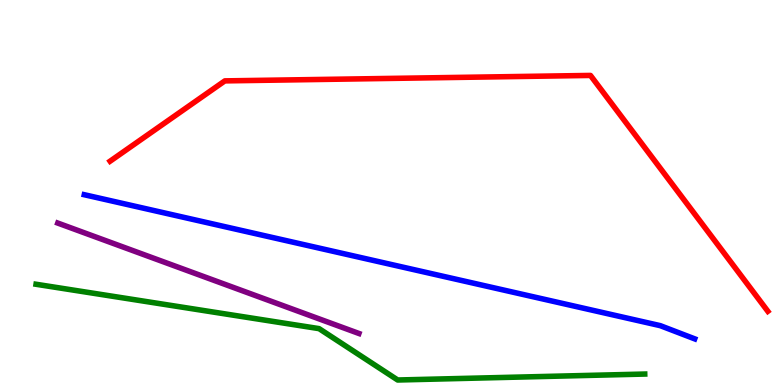[{'lines': ['blue', 'red'], 'intersections': []}, {'lines': ['green', 'red'], 'intersections': []}, {'lines': ['purple', 'red'], 'intersections': []}, {'lines': ['blue', 'green'], 'intersections': []}, {'lines': ['blue', 'purple'], 'intersections': []}, {'lines': ['green', 'purple'], 'intersections': []}]